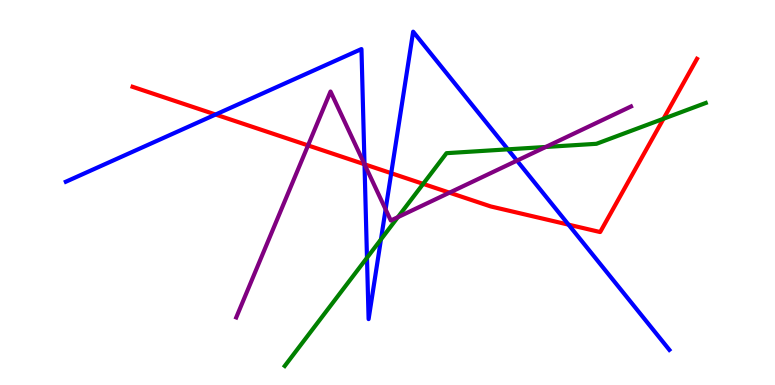[{'lines': ['blue', 'red'], 'intersections': [{'x': 2.78, 'y': 7.03}, {'x': 4.7, 'y': 5.73}, {'x': 5.05, 'y': 5.5}, {'x': 7.34, 'y': 4.16}]}, {'lines': ['green', 'red'], 'intersections': [{'x': 5.46, 'y': 5.22}, {'x': 8.56, 'y': 6.92}]}, {'lines': ['purple', 'red'], 'intersections': [{'x': 3.97, 'y': 6.22}, {'x': 4.7, 'y': 5.73}, {'x': 5.8, 'y': 5.0}]}, {'lines': ['blue', 'green'], 'intersections': [{'x': 4.74, 'y': 3.3}, {'x': 4.92, 'y': 3.78}, {'x': 6.55, 'y': 6.12}]}, {'lines': ['blue', 'purple'], 'intersections': [{'x': 4.7, 'y': 5.73}, {'x': 4.98, 'y': 4.56}, {'x': 6.67, 'y': 5.83}]}, {'lines': ['green', 'purple'], 'intersections': [{'x': 5.13, 'y': 4.36}, {'x': 7.04, 'y': 6.18}]}]